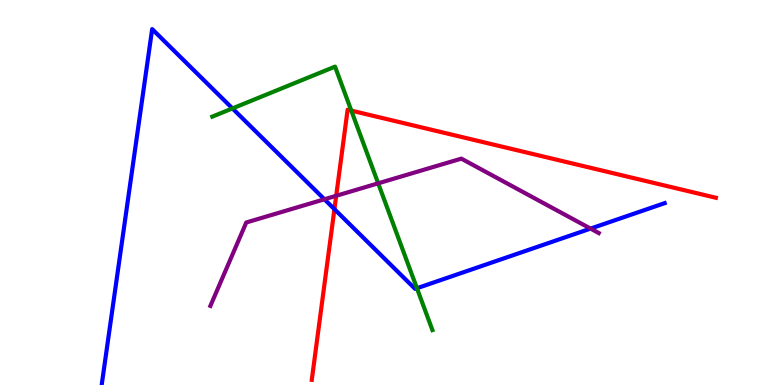[{'lines': ['blue', 'red'], 'intersections': [{'x': 4.32, 'y': 4.57}]}, {'lines': ['green', 'red'], 'intersections': [{'x': 4.53, 'y': 7.13}]}, {'lines': ['purple', 'red'], 'intersections': [{'x': 4.34, 'y': 4.91}]}, {'lines': ['blue', 'green'], 'intersections': [{'x': 3.0, 'y': 7.18}, {'x': 5.38, 'y': 2.51}]}, {'lines': ['blue', 'purple'], 'intersections': [{'x': 4.19, 'y': 4.82}, {'x': 7.62, 'y': 4.06}]}, {'lines': ['green', 'purple'], 'intersections': [{'x': 4.88, 'y': 5.24}]}]